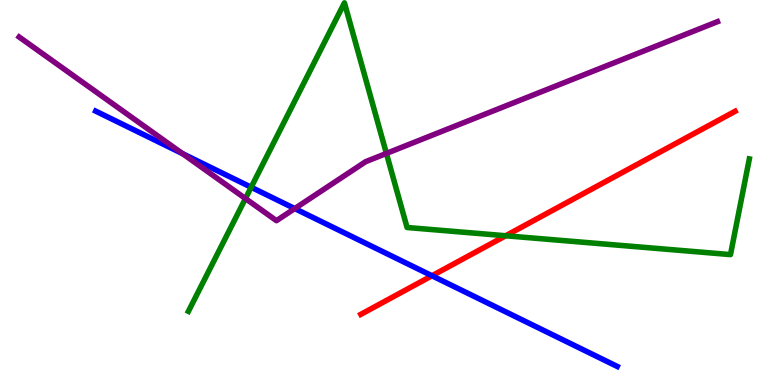[{'lines': ['blue', 'red'], 'intersections': [{'x': 5.57, 'y': 2.84}]}, {'lines': ['green', 'red'], 'intersections': [{'x': 6.53, 'y': 3.88}]}, {'lines': ['purple', 'red'], 'intersections': []}, {'lines': ['blue', 'green'], 'intersections': [{'x': 3.24, 'y': 5.14}]}, {'lines': ['blue', 'purple'], 'intersections': [{'x': 2.36, 'y': 6.01}, {'x': 3.8, 'y': 4.58}]}, {'lines': ['green', 'purple'], 'intersections': [{'x': 3.17, 'y': 4.84}, {'x': 4.99, 'y': 6.02}]}]